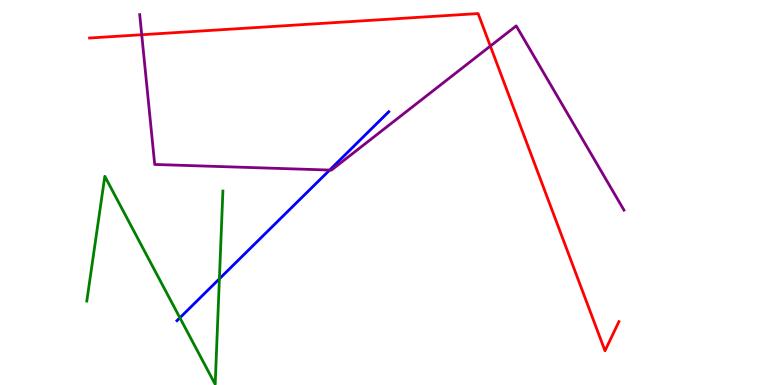[{'lines': ['blue', 'red'], 'intersections': []}, {'lines': ['green', 'red'], 'intersections': []}, {'lines': ['purple', 'red'], 'intersections': [{'x': 1.83, 'y': 9.1}, {'x': 6.33, 'y': 8.8}]}, {'lines': ['blue', 'green'], 'intersections': [{'x': 2.32, 'y': 1.75}, {'x': 2.83, 'y': 2.76}]}, {'lines': ['blue', 'purple'], 'intersections': [{'x': 4.25, 'y': 5.58}]}, {'lines': ['green', 'purple'], 'intersections': []}]